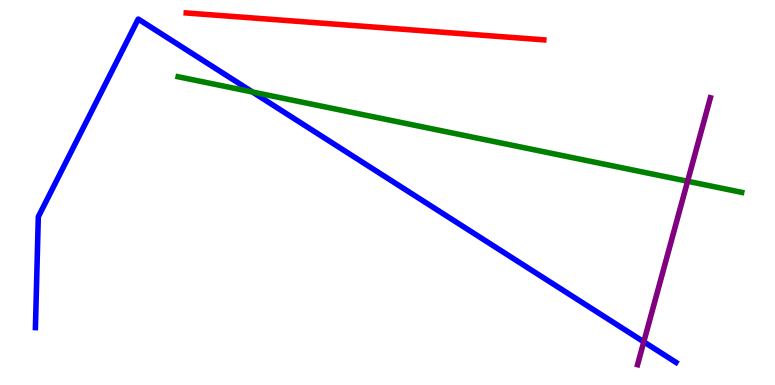[{'lines': ['blue', 'red'], 'intersections': []}, {'lines': ['green', 'red'], 'intersections': []}, {'lines': ['purple', 'red'], 'intersections': []}, {'lines': ['blue', 'green'], 'intersections': [{'x': 3.26, 'y': 7.61}]}, {'lines': ['blue', 'purple'], 'intersections': [{'x': 8.31, 'y': 1.12}]}, {'lines': ['green', 'purple'], 'intersections': [{'x': 8.87, 'y': 5.29}]}]